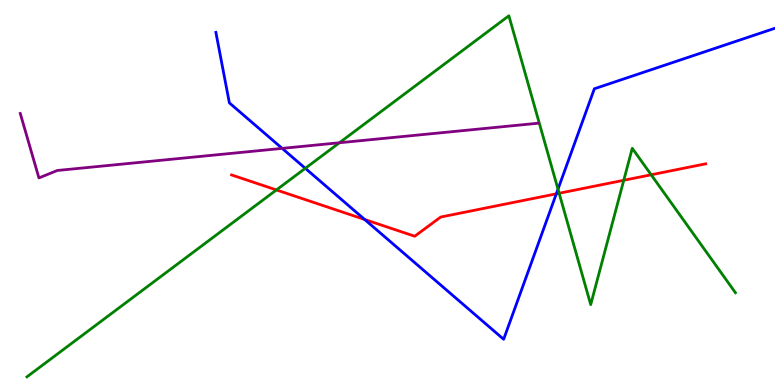[{'lines': ['blue', 'red'], 'intersections': [{'x': 4.71, 'y': 4.3}, {'x': 7.18, 'y': 4.97}]}, {'lines': ['green', 'red'], 'intersections': [{'x': 3.57, 'y': 5.07}, {'x': 7.21, 'y': 4.98}, {'x': 8.05, 'y': 5.32}, {'x': 8.4, 'y': 5.46}]}, {'lines': ['purple', 'red'], 'intersections': []}, {'lines': ['blue', 'green'], 'intersections': [{'x': 3.94, 'y': 5.63}, {'x': 7.2, 'y': 5.09}]}, {'lines': ['blue', 'purple'], 'intersections': [{'x': 3.64, 'y': 6.15}]}, {'lines': ['green', 'purple'], 'intersections': [{'x': 4.38, 'y': 6.29}]}]